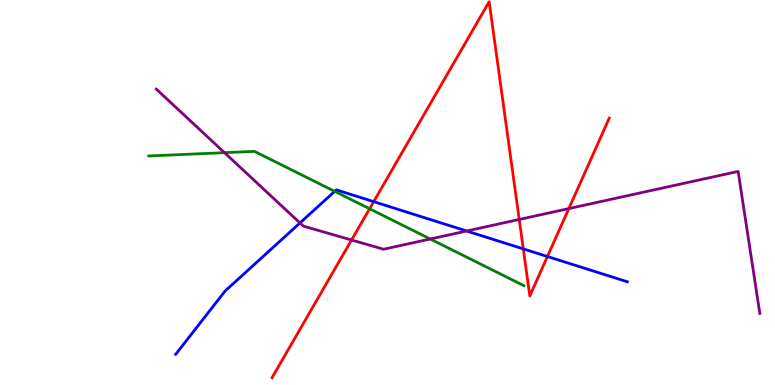[{'lines': ['blue', 'red'], 'intersections': [{'x': 4.82, 'y': 4.76}, {'x': 6.75, 'y': 3.54}, {'x': 7.06, 'y': 3.34}]}, {'lines': ['green', 'red'], 'intersections': [{'x': 4.77, 'y': 4.58}]}, {'lines': ['purple', 'red'], 'intersections': [{'x': 4.54, 'y': 3.77}, {'x': 6.7, 'y': 4.3}, {'x': 7.34, 'y': 4.58}]}, {'lines': ['blue', 'green'], 'intersections': [{'x': 4.32, 'y': 5.03}]}, {'lines': ['blue', 'purple'], 'intersections': [{'x': 3.87, 'y': 4.21}, {'x': 6.02, 'y': 4.0}]}, {'lines': ['green', 'purple'], 'intersections': [{'x': 2.9, 'y': 6.03}, {'x': 5.55, 'y': 3.79}]}]